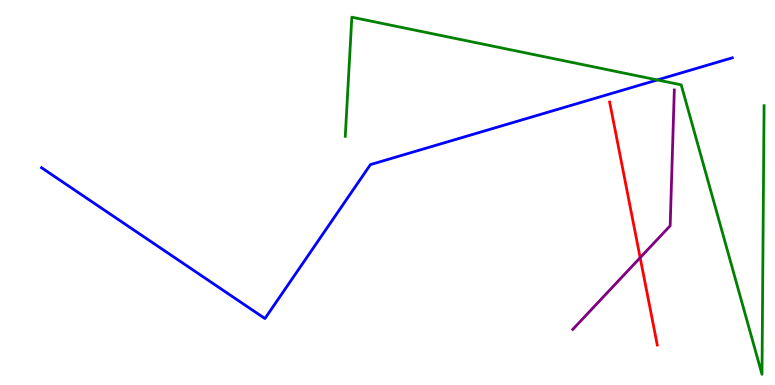[{'lines': ['blue', 'red'], 'intersections': []}, {'lines': ['green', 'red'], 'intersections': []}, {'lines': ['purple', 'red'], 'intersections': [{'x': 8.26, 'y': 3.31}]}, {'lines': ['blue', 'green'], 'intersections': [{'x': 8.48, 'y': 7.92}]}, {'lines': ['blue', 'purple'], 'intersections': []}, {'lines': ['green', 'purple'], 'intersections': []}]